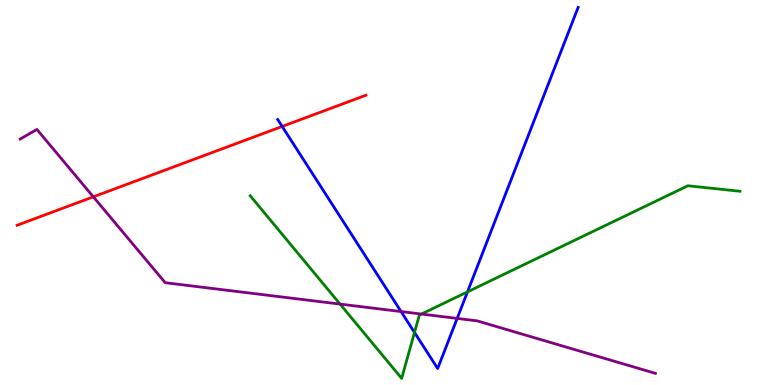[{'lines': ['blue', 'red'], 'intersections': [{'x': 3.64, 'y': 6.72}]}, {'lines': ['green', 'red'], 'intersections': []}, {'lines': ['purple', 'red'], 'intersections': [{'x': 1.2, 'y': 4.89}]}, {'lines': ['blue', 'green'], 'intersections': [{'x': 5.35, 'y': 1.36}, {'x': 6.03, 'y': 2.42}]}, {'lines': ['blue', 'purple'], 'intersections': [{'x': 5.18, 'y': 1.91}, {'x': 5.9, 'y': 1.73}]}, {'lines': ['green', 'purple'], 'intersections': [{'x': 4.39, 'y': 2.1}, {'x': 5.44, 'y': 1.84}]}]